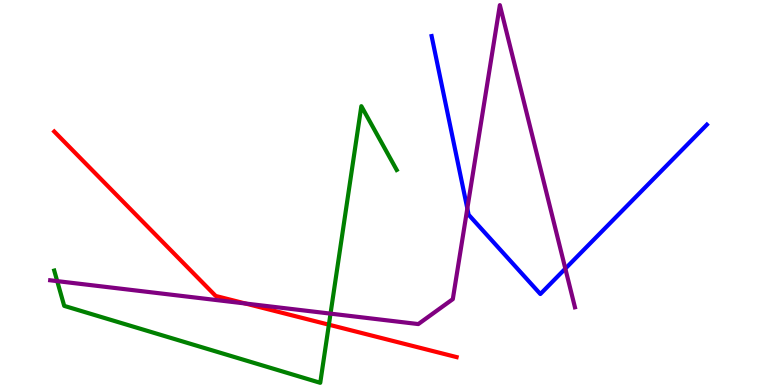[{'lines': ['blue', 'red'], 'intersections': []}, {'lines': ['green', 'red'], 'intersections': [{'x': 4.24, 'y': 1.57}]}, {'lines': ['purple', 'red'], 'intersections': [{'x': 3.17, 'y': 2.12}]}, {'lines': ['blue', 'green'], 'intersections': []}, {'lines': ['blue', 'purple'], 'intersections': [{'x': 6.03, 'y': 4.59}, {'x': 7.29, 'y': 3.02}]}, {'lines': ['green', 'purple'], 'intersections': [{'x': 0.738, 'y': 2.7}, {'x': 4.26, 'y': 1.85}]}]